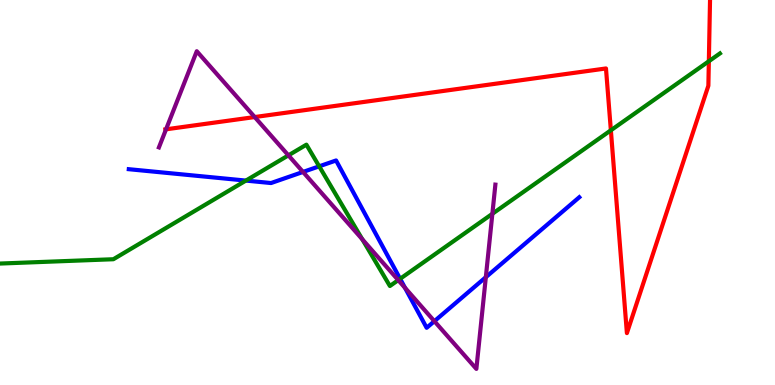[{'lines': ['blue', 'red'], 'intersections': []}, {'lines': ['green', 'red'], 'intersections': [{'x': 7.88, 'y': 6.62}, {'x': 9.15, 'y': 8.41}]}, {'lines': ['purple', 'red'], 'intersections': [{'x': 2.14, 'y': 6.64}, {'x': 3.29, 'y': 6.96}]}, {'lines': ['blue', 'green'], 'intersections': [{'x': 3.17, 'y': 5.31}, {'x': 4.12, 'y': 5.68}, {'x': 5.16, 'y': 2.76}]}, {'lines': ['blue', 'purple'], 'intersections': [{'x': 3.91, 'y': 5.53}, {'x': 5.23, 'y': 2.52}, {'x': 5.6, 'y': 1.66}, {'x': 6.27, 'y': 2.8}]}, {'lines': ['green', 'purple'], 'intersections': [{'x': 3.72, 'y': 5.96}, {'x': 4.67, 'y': 3.78}, {'x': 5.14, 'y': 2.72}, {'x': 6.35, 'y': 4.45}]}]